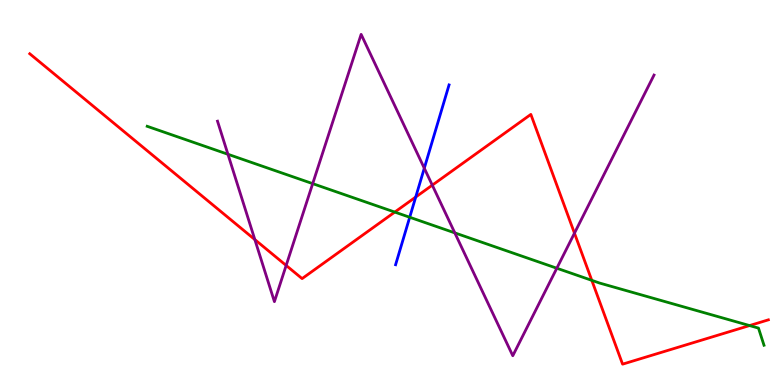[{'lines': ['blue', 'red'], 'intersections': [{'x': 5.36, 'y': 4.88}]}, {'lines': ['green', 'red'], 'intersections': [{'x': 5.09, 'y': 4.49}, {'x': 7.64, 'y': 2.72}, {'x': 9.67, 'y': 1.54}]}, {'lines': ['purple', 'red'], 'intersections': [{'x': 3.29, 'y': 3.78}, {'x': 3.69, 'y': 3.11}, {'x': 5.58, 'y': 5.19}, {'x': 7.41, 'y': 3.94}]}, {'lines': ['blue', 'green'], 'intersections': [{'x': 5.29, 'y': 4.36}]}, {'lines': ['blue', 'purple'], 'intersections': [{'x': 5.47, 'y': 5.63}]}, {'lines': ['green', 'purple'], 'intersections': [{'x': 2.94, 'y': 5.99}, {'x': 4.03, 'y': 5.23}, {'x': 5.87, 'y': 3.95}, {'x': 7.18, 'y': 3.03}]}]